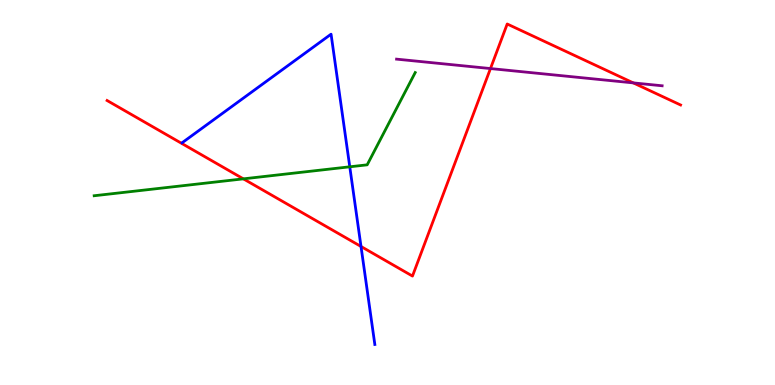[{'lines': ['blue', 'red'], 'intersections': [{'x': 4.66, 'y': 3.6}]}, {'lines': ['green', 'red'], 'intersections': [{'x': 3.14, 'y': 5.35}]}, {'lines': ['purple', 'red'], 'intersections': [{'x': 6.33, 'y': 8.22}, {'x': 8.17, 'y': 7.85}]}, {'lines': ['blue', 'green'], 'intersections': [{'x': 4.51, 'y': 5.67}]}, {'lines': ['blue', 'purple'], 'intersections': []}, {'lines': ['green', 'purple'], 'intersections': []}]